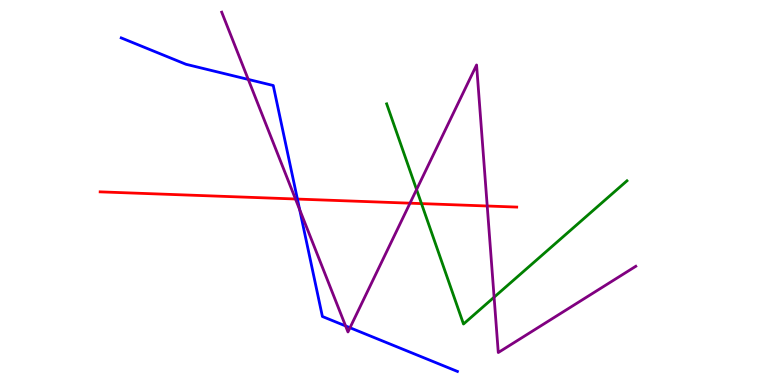[{'lines': ['blue', 'red'], 'intersections': [{'x': 3.84, 'y': 4.83}]}, {'lines': ['green', 'red'], 'intersections': [{'x': 5.44, 'y': 4.71}]}, {'lines': ['purple', 'red'], 'intersections': [{'x': 3.81, 'y': 4.83}, {'x': 5.29, 'y': 4.72}, {'x': 6.29, 'y': 4.65}]}, {'lines': ['blue', 'green'], 'intersections': []}, {'lines': ['blue', 'purple'], 'intersections': [{'x': 3.2, 'y': 7.94}, {'x': 3.87, 'y': 4.56}, {'x': 4.46, 'y': 1.53}, {'x': 4.52, 'y': 1.49}]}, {'lines': ['green', 'purple'], 'intersections': [{'x': 5.38, 'y': 5.08}, {'x': 6.38, 'y': 2.28}]}]